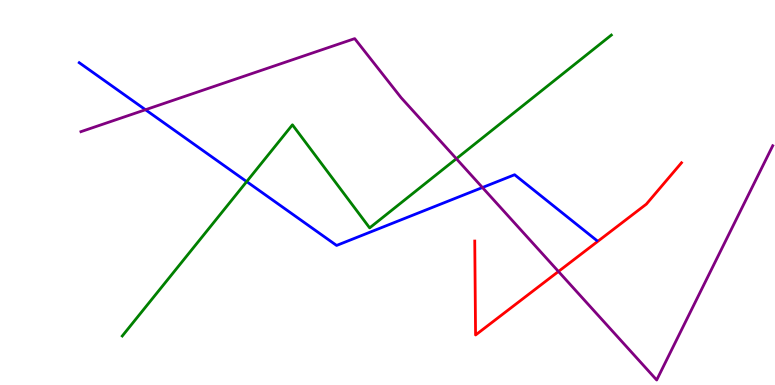[{'lines': ['blue', 'red'], 'intersections': []}, {'lines': ['green', 'red'], 'intersections': []}, {'lines': ['purple', 'red'], 'intersections': [{'x': 7.21, 'y': 2.95}]}, {'lines': ['blue', 'green'], 'intersections': [{'x': 3.18, 'y': 5.28}]}, {'lines': ['blue', 'purple'], 'intersections': [{'x': 1.88, 'y': 7.15}, {'x': 6.23, 'y': 5.13}]}, {'lines': ['green', 'purple'], 'intersections': [{'x': 5.89, 'y': 5.88}]}]